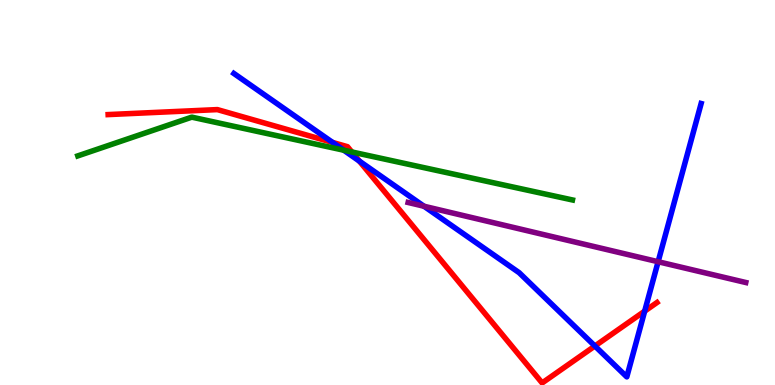[{'lines': ['blue', 'red'], 'intersections': [{'x': 4.29, 'y': 6.3}, {'x': 4.64, 'y': 5.82}, {'x': 7.68, 'y': 1.01}, {'x': 8.32, 'y': 1.92}]}, {'lines': ['green', 'red'], 'intersections': [{'x': 4.54, 'y': 6.05}]}, {'lines': ['purple', 'red'], 'intersections': []}, {'lines': ['blue', 'green'], 'intersections': [{'x': 4.44, 'y': 6.1}]}, {'lines': ['blue', 'purple'], 'intersections': [{'x': 5.47, 'y': 4.64}, {'x': 8.49, 'y': 3.2}]}, {'lines': ['green', 'purple'], 'intersections': []}]